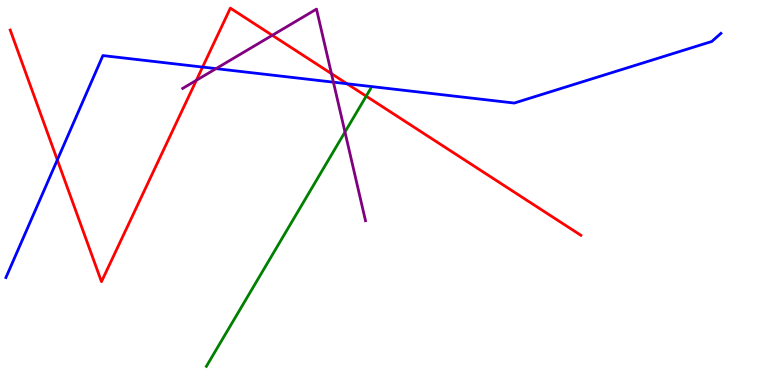[{'lines': ['blue', 'red'], 'intersections': [{'x': 0.74, 'y': 5.85}, {'x': 2.61, 'y': 8.26}, {'x': 4.48, 'y': 7.82}]}, {'lines': ['green', 'red'], 'intersections': [{'x': 4.72, 'y': 7.5}]}, {'lines': ['purple', 'red'], 'intersections': [{'x': 2.53, 'y': 7.91}, {'x': 3.51, 'y': 9.08}, {'x': 4.28, 'y': 8.09}]}, {'lines': ['blue', 'green'], 'intersections': []}, {'lines': ['blue', 'purple'], 'intersections': [{'x': 2.79, 'y': 8.22}, {'x': 4.3, 'y': 7.87}]}, {'lines': ['green', 'purple'], 'intersections': [{'x': 4.45, 'y': 6.57}]}]